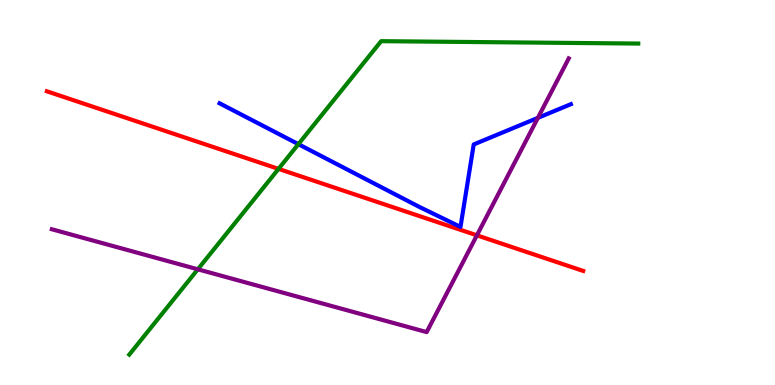[{'lines': ['blue', 'red'], 'intersections': []}, {'lines': ['green', 'red'], 'intersections': [{'x': 3.59, 'y': 5.61}]}, {'lines': ['purple', 'red'], 'intersections': [{'x': 6.15, 'y': 3.89}]}, {'lines': ['blue', 'green'], 'intersections': [{'x': 3.85, 'y': 6.26}]}, {'lines': ['blue', 'purple'], 'intersections': [{'x': 6.94, 'y': 6.94}]}, {'lines': ['green', 'purple'], 'intersections': [{'x': 2.55, 'y': 3.0}]}]